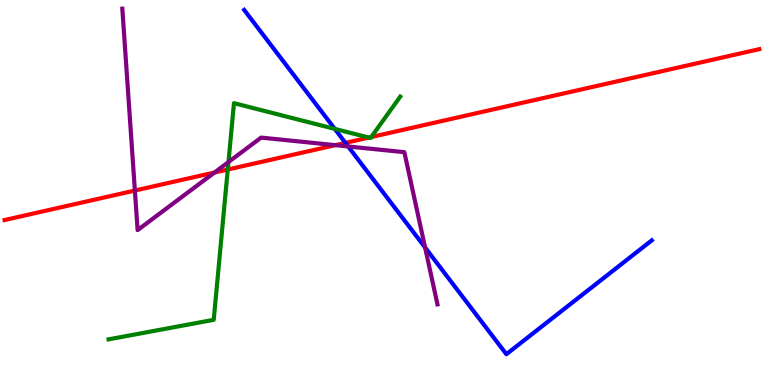[{'lines': ['blue', 'red'], 'intersections': [{'x': 4.46, 'y': 6.29}]}, {'lines': ['green', 'red'], 'intersections': [{'x': 2.94, 'y': 5.6}, {'x': 4.76, 'y': 6.43}, {'x': 4.79, 'y': 6.44}]}, {'lines': ['purple', 'red'], 'intersections': [{'x': 1.74, 'y': 5.05}, {'x': 2.77, 'y': 5.52}, {'x': 4.33, 'y': 6.23}]}, {'lines': ['blue', 'green'], 'intersections': [{'x': 4.32, 'y': 6.65}]}, {'lines': ['blue', 'purple'], 'intersections': [{'x': 4.49, 'y': 6.2}, {'x': 5.49, 'y': 3.57}]}, {'lines': ['green', 'purple'], 'intersections': [{'x': 2.95, 'y': 5.79}]}]